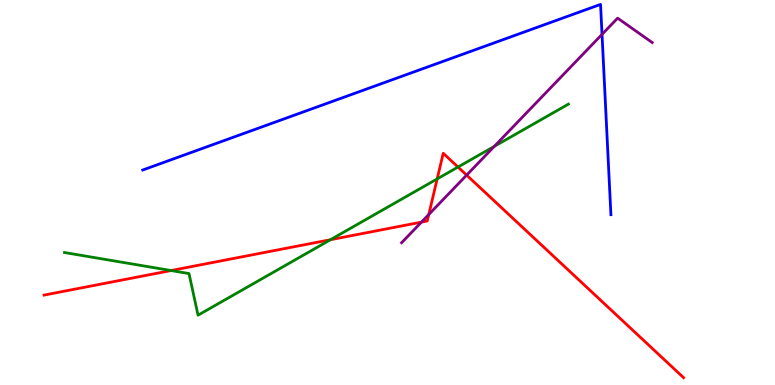[{'lines': ['blue', 'red'], 'intersections': []}, {'lines': ['green', 'red'], 'intersections': [{'x': 2.21, 'y': 2.97}, {'x': 4.26, 'y': 3.77}, {'x': 5.64, 'y': 5.35}, {'x': 5.91, 'y': 5.66}]}, {'lines': ['purple', 'red'], 'intersections': [{'x': 5.44, 'y': 4.23}, {'x': 5.53, 'y': 4.43}, {'x': 6.02, 'y': 5.45}]}, {'lines': ['blue', 'green'], 'intersections': []}, {'lines': ['blue', 'purple'], 'intersections': [{'x': 7.77, 'y': 9.11}]}, {'lines': ['green', 'purple'], 'intersections': [{'x': 6.38, 'y': 6.2}]}]